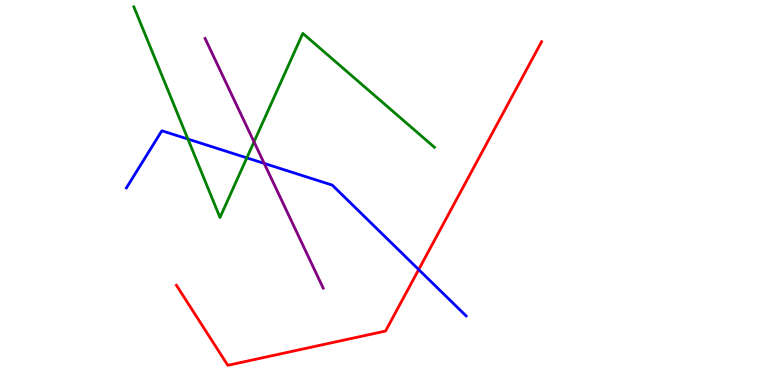[{'lines': ['blue', 'red'], 'intersections': [{'x': 5.4, 'y': 3.0}]}, {'lines': ['green', 'red'], 'intersections': []}, {'lines': ['purple', 'red'], 'intersections': []}, {'lines': ['blue', 'green'], 'intersections': [{'x': 2.42, 'y': 6.39}, {'x': 3.18, 'y': 5.9}]}, {'lines': ['blue', 'purple'], 'intersections': [{'x': 3.41, 'y': 5.76}]}, {'lines': ['green', 'purple'], 'intersections': [{'x': 3.28, 'y': 6.32}]}]